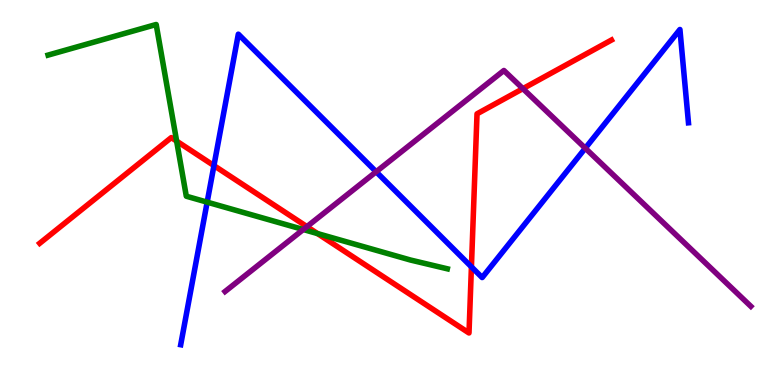[{'lines': ['blue', 'red'], 'intersections': [{'x': 2.76, 'y': 5.7}, {'x': 6.08, 'y': 3.07}]}, {'lines': ['green', 'red'], 'intersections': [{'x': 2.28, 'y': 6.33}, {'x': 4.1, 'y': 3.93}]}, {'lines': ['purple', 'red'], 'intersections': [{'x': 3.96, 'y': 4.11}, {'x': 6.75, 'y': 7.7}]}, {'lines': ['blue', 'green'], 'intersections': [{'x': 2.67, 'y': 4.75}]}, {'lines': ['blue', 'purple'], 'intersections': [{'x': 4.85, 'y': 5.54}, {'x': 7.55, 'y': 6.15}]}, {'lines': ['green', 'purple'], 'intersections': [{'x': 3.91, 'y': 4.04}]}]